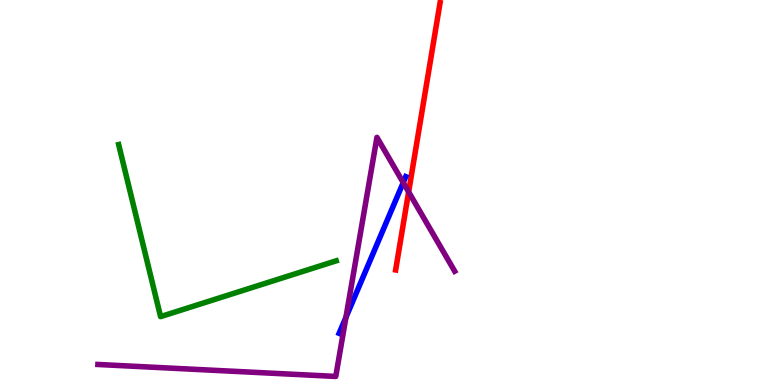[{'lines': ['blue', 'red'], 'intersections': []}, {'lines': ['green', 'red'], 'intersections': []}, {'lines': ['purple', 'red'], 'intersections': [{'x': 5.27, 'y': 5.02}]}, {'lines': ['blue', 'green'], 'intersections': []}, {'lines': ['blue', 'purple'], 'intersections': [{'x': 4.46, 'y': 1.76}, {'x': 5.2, 'y': 5.26}]}, {'lines': ['green', 'purple'], 'intersections': []}]